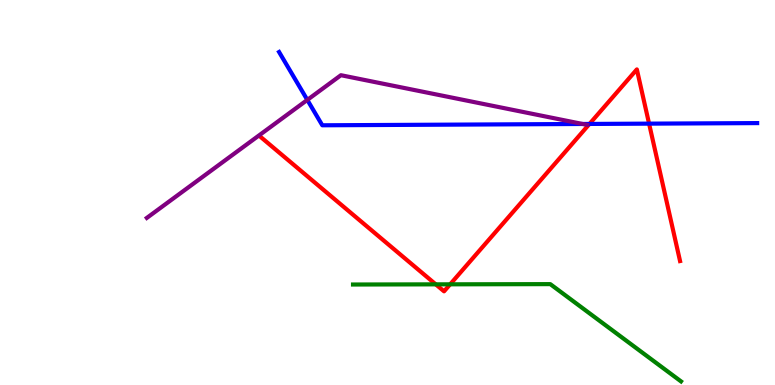[{'lines': ['blue', 'red'], 'intersections': [{'x': 7.61, 'y': 6.78}, {'x': 8.38, 'y': 6.79}]}, {'lines': ['green', 'red'], 'intersections': [{'x': 5.62, 'y': 2.61}, {'x': 5.81, 'y': 2.61}]}, {'lines': ['purple', 'red'], 'intersections': []}, {'lines': ['blue', 'green'], 'intersections': []}, {'lines': ['blue', 'purple'], 'intersections': [{'x': 3.97, 'y': 7.41}, {'x': 7.52, 'y': 6.78}]}, {'lines': ['green', 'purple'], 'intersections': []}]